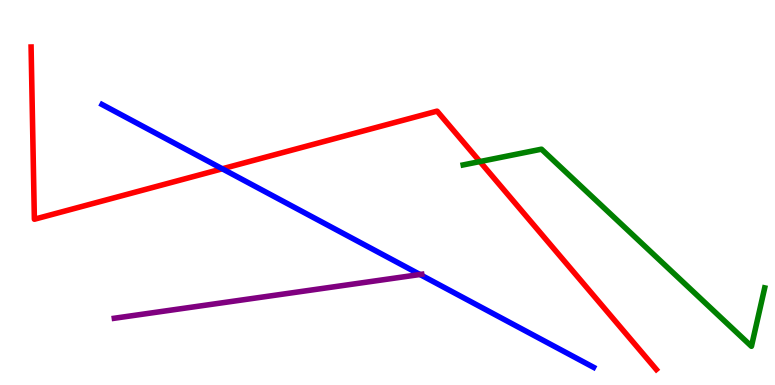[{'lines': ['blue', 'red'], 'intersections': [{'x': 2.87, 'y': 5.62}]}, {'lines': ['green', 'red'], 'intersections': [{'x': 6.19, 'y': 5.8}]}, {'lines': ['purple', 'red'], 'intersections': []}, {'lines': ['blue', 'green'], 'intersections': []}, {'lines': ['blue', 'purple'], 'intersections': [{'x': 5.42, 'y': 2.87}]}, {'lines': ['green', 'purple'], 'intersections': []}]